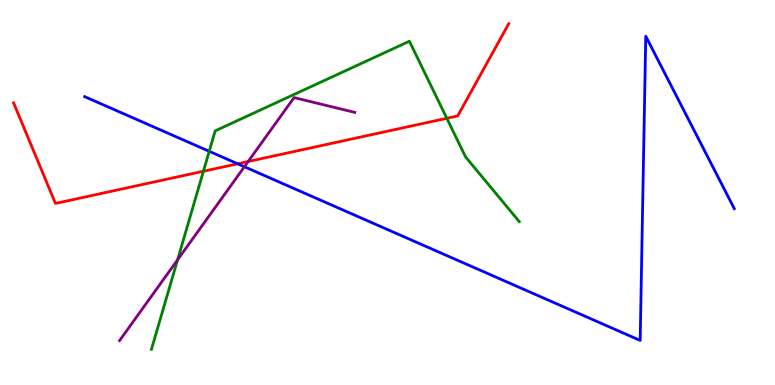[{'lines': ['blue', 'red'], 'intersections': [{'x': 3.07, 'y': 5.75}]}, {'lines': ['green', 'red'], 'intersections': [{'x': 2.62, 'y': 5.55}, {'x': 5.77, 'y': 6.93}]}, {'lines': ['purple', 'red'], 'intersections': [{'x': 3.2, 'y': 5.8}]}, {'lines': ['blue', 'green'], 'intersections': [{'x': 2.7, 'y': 6.07}]}, {'lines': ['blue', 'purple'], 'intersections': [{'x': 3.15, 'y': 5.67}]}, {'lines': ['green', 'purple'], 'intersections': [{'x': 2.29, 'y': 3.25}]}]